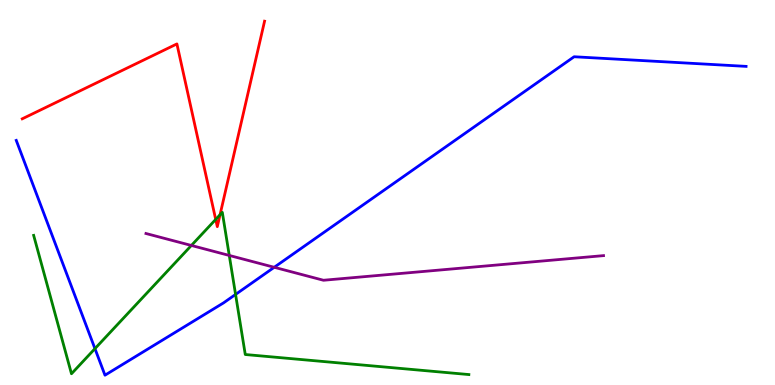[{'lines': ['blue', 'red'], 'intersections': []}, {'lines': ['green', 'red'], 'intersections': [{'x': 2.78, 'y': 4.3}, {'x': 2.84, 'y': 4.42}]}, {'lines': ['purple', 'red'], 'intersections': []}, {'lines': ['blue', 'green'], 'intersections': [{'x': 1.23, 'y': 0.944}, {'x': 3.04, 'y': 2.35}]}, {'lines': ['blue', 'purple'], 'intersections': [{'x': 3.54, 'y': 3.06}]}, {'lines': ['green', 'purple'], 'intersections': [{'x': 2.47, 'y': 3.62}, {'x': 2.96, 'y': 3.37}]}]